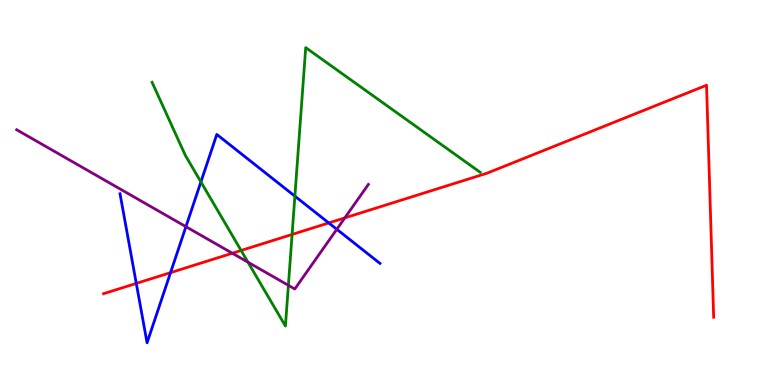[{'lines': ['blue', 'red'], 'intersections': [{'x': 1.76, 'y': 2.64}, {'x': 2.2, 'y': 2.92}, {'x': 4.24, 'y': 4.21}]}, {'lines': ['green', 'red'], 'intersections': [{'x': 3.11, 'y': 3.49}, {'x': 3.77, 'y': 3.91}]}, {'lines': ['purple', 'red'], 'intersections': [{'x': 3.0, 'y': 3.42}, {'x': 4.45, 'y': 4.34}]}, {'lines': ['blue', 'green'], 'intersections': [{'x': 2.59, 'y': 5.27}, {'x': 3.81, 'y': 4.9}]}, {'lines': ['blue', 'purple'], 'intersections': [{'x': 2.4, 'y': 4.11}, {'x': 4.35, 'y': 4.04}]}, {'lines': ['green', 'purple'], 'intersections': [{'x': 3.2, 'y': 3.19}, {'x': 3.72, 'y': 2.59}]}]